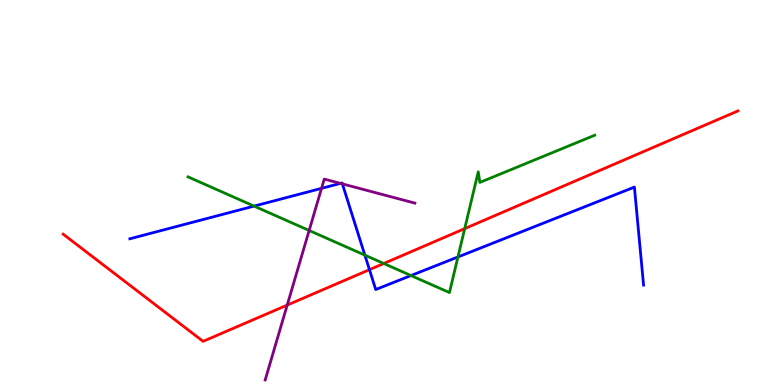[{'lines': ['blue', 'red'], 'intersections': [{'x': 4.77, 'y': 3.0}]}, {'lines': ['green', 'red'], 'intersections': [{'x': 4.95, 'y': 3.16}, {'x': 6.0, 'y': 4.06}]}, {'lines': ['purple', 'red'], 'intersections': [{'x': 3.71, 'y': 2.08}]}, {'lines': ['blue', 'green'], 'intersections': [{'x': 3.28, 'y': 4.65}, {'x': 4.71, 'y': 3.37}, {'x': 5.3, 'y': 2.84}, {'x': 5.91, 'y': 3.33}]}, {'lines': ['blue', 'purple'], 'intersections': [{'x': 4.15, 'y': 5.11}, {'x': 4.39, 'y': 5.24}, {'x': 4.42, 'y': 5.22}]}, {'lines': ['green', 'purple'], 'intersections': [{'x': 3.99, 'y': 4.01}]}]